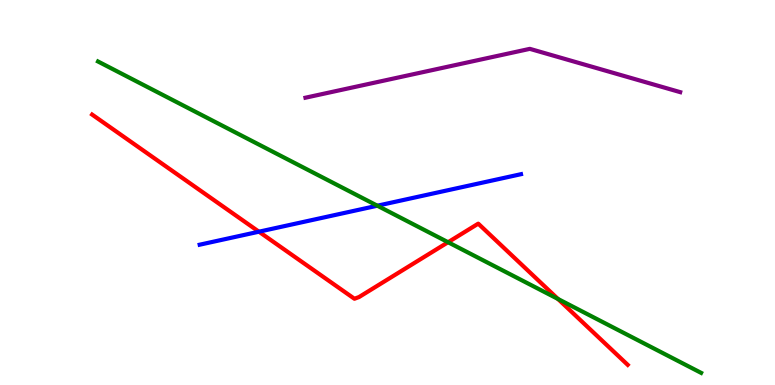[{'lines': ['blue', 'red'], 'intersections': [{'x': 3.34, 'y': 3.98}]}, {'lines': ['green', 'red'], 'intersections': [{'x': 5.78, 'y': 3.71}, {'x': 7.2, 'y': 2.23}]}, {'lines': ['purple', 'red'], 'intersections': []}, {'lines': ['blue', 'green'], 'intersections': [{'x': 4.87, 'y': 4.66}]}, {'lines': ['blue', 'purple'], 'intersections': []}, {'lines': ['green', 'purple'], 'intersections': []}]